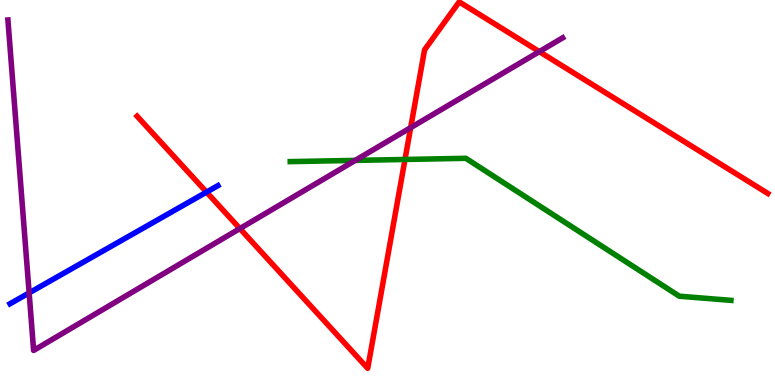[{'lines': ['blue', 'red'], 'intersections': [{'x': 2.66, 'y': 5.01}]}, {'lines': ['green', 'red'], 'intersections': [{'x': 5.23, 'y': 5.86}]}, {'lines': ['purple', 'red'], 'intersections': [{'x': 3.1, 'y': 4.06}, {'x': 5.3, 'y': 6.68}, {'x': 6.96, 'y': 8.66}]}, {'lines': ['blue', 'green'], 'intersections': []}, {'lines': ['blue', 'purple'], 'intersections': [{'x': 0.376, 'y': 2.39}]}, {'lines': ['green', 'purple'], 'intersections': [{'x': 4.58, 'y': 5.83}]}]